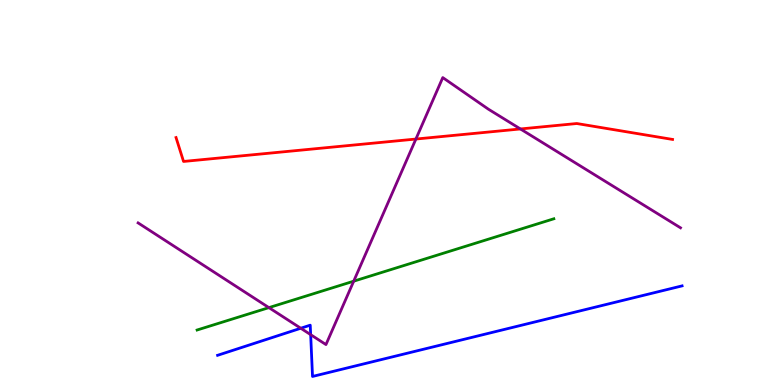[{'lines': ['blue', 'red'], 'intersections': []}, {'lines': ['green', 'red'], 'intersections': []}, {'lines': ['purple', 'red'], 'intersections': [{'x': 5.37, 'y': 6.39}, {'x': 6.72, 'y': 6.65}]}, {'lines': ['blue', 'green'], 'intersections': []}, {'lines': ['blue', 'purple'], 'intersections': [{'x': 3.88, 'y': 1.47}, {'x': 4.01, 'y': 1.31}]}, {'lines': ['green', 'purple'], 'intersections': [{'x': 3.47, 'y': 2.01}, {'x': 4.56, 'y': 2.7}]}]